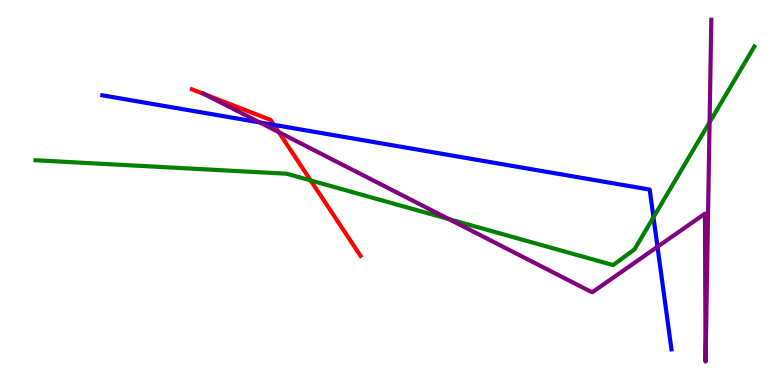[{'lines': ['blue', 'red'], 'intersections': [{'x': 3.54, 'y': 6.76}]}, {'lines': ['green', 'red'], 'intersections': [{'x': 4.01, 'y': 5.31}]}, {'lines': ['purple', 'red'], 'intersections': [{'x': 2.64, 'y': 7.55}, {'x': 3.6, 'y': 6.57}]}, {'lines': ['blue', 'green'], 'intersections': [{'x': 8.43, 'y': 4.36}]}, {'lines': ['blue', 'purple'], 'intersections': [{'x': 3.35, 'y': 6.82}, {'x': 8.48, 'y': 3.59}]}, {'lines': ['green', 'purple'], 'intersections': [{'x': 5.79, 'y': 4.31}, {'x': 9.16, 'y': 6.82}]}]